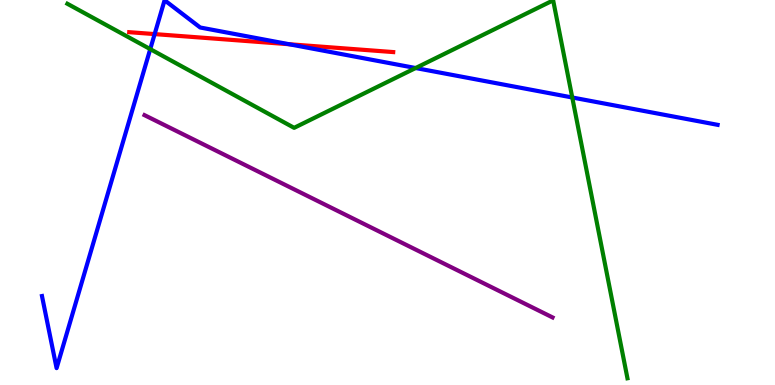[{'lines': ['blue', 'red'], 'intersections': [{'x': 2.0, 'y': 9.11}, {'x': 3.73, 'y': 8.85}]}, {'lines': ['green', 'red'], 'intersections': []}, {'lines': ['purple', 'red'], 'intersections': []}, {'lines': ['blue', 'green'], 'intersections': [{'x': 1.94, 'y': 8.72}, {'x': 5.36, 'y': 8.23}, {'x': 7.38, 'y': 7.47}]}, {'lines': ['blue', 'purple'], 'intersections': []}, {'lines': ['green', 'purple'], 'intersections': []}]